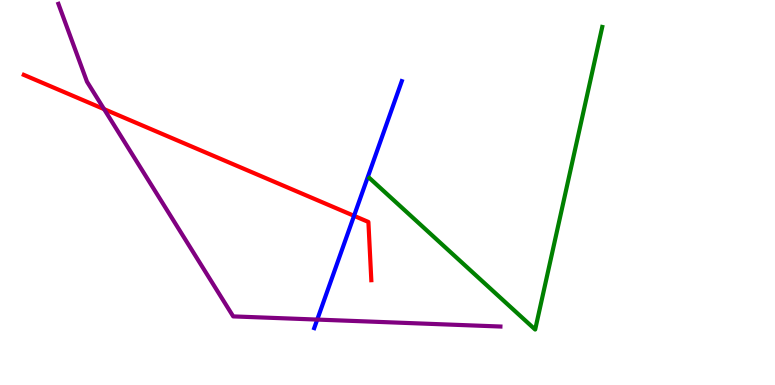[{'lines': ['blue', 'red'], 'intersections': [{'x': 4.57, 'y': 4.39}]}, {'lines': ['green', 'red'], 'intersections': []}, {'lines': ['purple', 'red'], 'intersections': [{'x': 1.34, 'y': 7.17}]}, {'lines': ['blue', 'green'], 'intersections': []}, {'lines': ['blue', 'purple'], 'intersections': [{'x': 4.09, 'y': 1.7}]}, {'lines': ['green', 'purple'], 'intersections': []}]